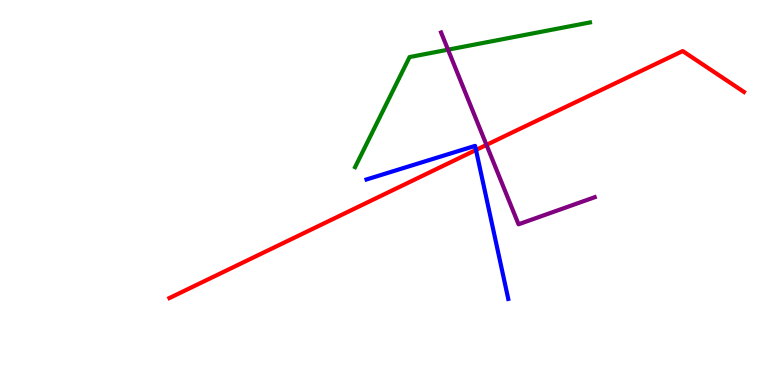[{'lines': ['blue', 'red'], 'intersections': [{'x': 6.14, 'y': 6.1}]}, {'lines': ['green', 'red'], 'intersections': []}, {'lines': ['purple', 'red'], 'intersections': [{'x': 6.28, 'y': 6.24}]}, {'lines': ['blue', 'green'], 'intersections': []}, {'lines': ['blue', 'purple'], 'intersections': []}, {'lines': ['green', 'purple'], 'intersections': [{'x': 5.78, 'y': 8.71}]}]